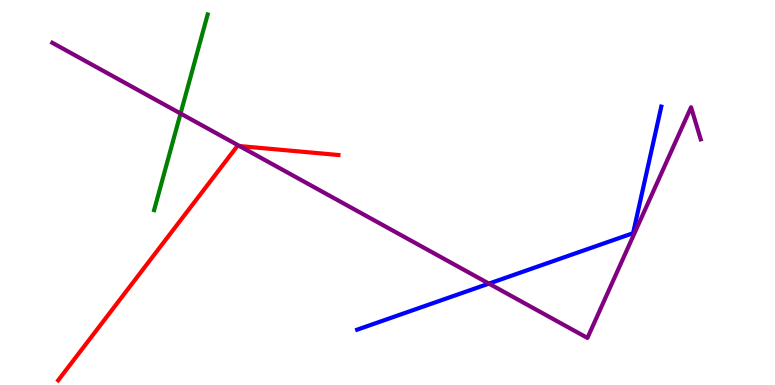[{'lines': ['blue', 'red'], 'intersections': []}, {'lines': ['green', 'red'], 'intersections': []}, {'lines': ['purple', 'red'], 'intersections': [{'x': 3.09, 'y': 6.21}]}, {'lines': ['blue', 'green'], 'intersections': []}, {'lines': ['blue', 'purple'], 'intersections': [{'x': 6.31, 'y': 2.63}]}, {'lines': ['green', 'purple'], 'intersections': [{'x': 2.33, 'y': 7.05}]}]